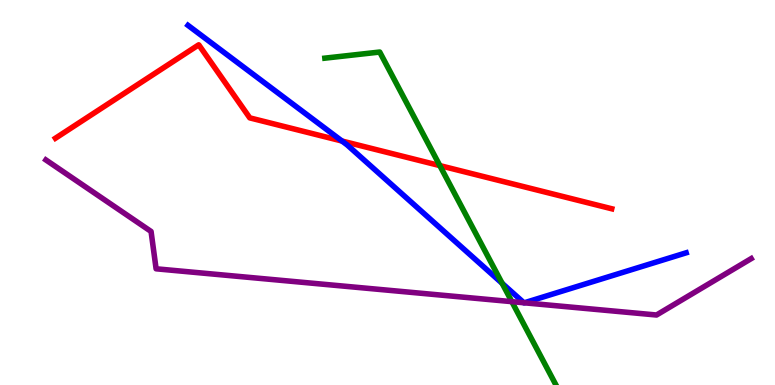[{'lines': ['blue', 'red'], 'intersections': [{'x': 4.41, 'y': 6.34}]}, {'lines': ['green', 'red'], 'intersections': [{'x': 5.68, 'y': 5.7}]}, {'lines': ['purple', 'red'], 'intersections': []}, {'lines': ['blue', 'green'], 'intersections': [{'x': 6.48, 'y': 2.64}]}, {'lines': ['blue', 'purple'], 'intersections': [{'x': 6.76, 'y': 2.14}, {'x': 6.77, 'y': 2.14}]}, {'lines': ['green', 'purple'], 'intersections': [{'x': 6.6, 'y': 2.16}]}]